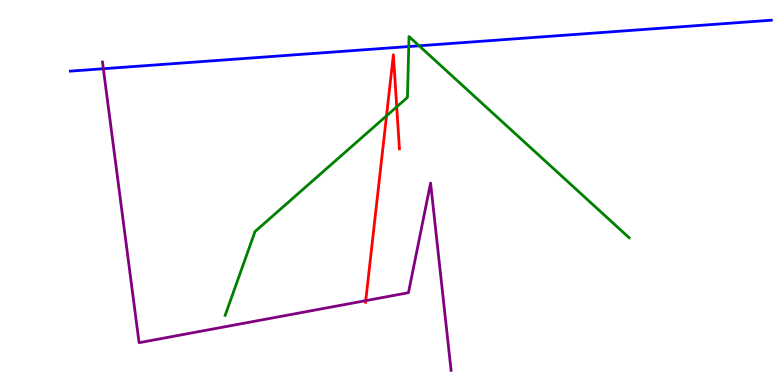[{'lines': ['blue', 'red'], 'intersections': []}, {'lines': ['green', 'red'], 'intersections': [{'x': 4.99, 'y': 6.99}, {'x': 5.12, 'y': 7.22}]}, {'lines': ['purple', 'red'], 'intersections': [{'x': 4.72, 'y': 2.19}]}, {'lines': ['blue', 'green'], 'intersections': [{'x': 5.27, 'y': 8.79}, {'x': 5.41, 'y': 8.81}]}, {'lines': ['blue', 'purple'], 'intersections': [{'x': 1.33, 'y': 8.21}]}, {'lines': ['green', 'purple'], 'intersections': []}]